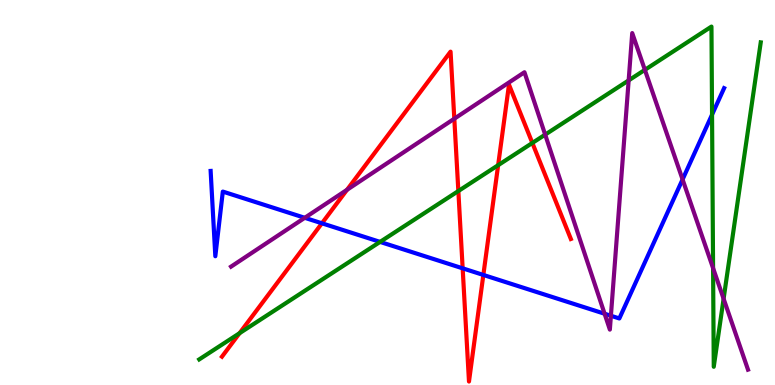[{'lines': ['blue', 'red'], 'intersections': [{'x': 4.15, 'y': 4.2}, {'x': 5.97, 'y': 3.03}, {'x': 6.24, 'y': 2.86}]}, {'lines': ['green', 'red'], 'intersections': [{'x': 3.09, 'y': 1.35}, {'x': 5.91, 'y': 5.04}, {'x': 6.43, 'y': 5.71}, {'x': 6.87, 'y': 6.29}]}, {'lines': ['purple', 'red'], 'intersections': [{'x': 4.48, 'y': 5.07}, {'x': 5.86, 'y': 6.92}]}, {'lines': ['blue', 'green'], 'intersections': [{'x': 4.9, 'y': 3.72}, {'x': 9.19, 'y': 7.02}]}, {'lines': ['blue', 'purple'], 'intersections': [{'x': 3.93, 'y': 4.34}, {'x': 7.8, 'y': 1.85}, {'x': 7.88, 'y': 1.8}, {'x': 8.81, 'y': 5.34}]}, {'lines': ['green', 'purple'], 'intersections': [{'x': 7.03, 'y': 6.5}, {'x': 8.11, 'y': 7.91}, {'x': 8.32, 'y': 8.19}, {'x': 9.2, 'y': 3.03}, {'x': 9.34, 'y': 2.24}]}]